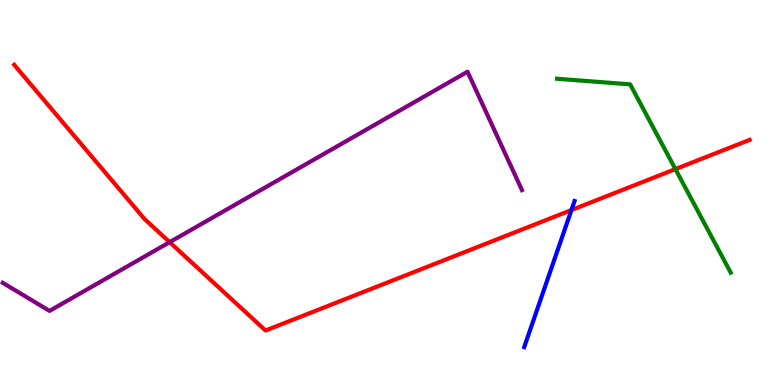[{'lines': ['blue', 'red'], 'intersections': [{'x': 7.37, 'y': 4.54}]}, {'lines': ['green', 'red'], 'intersections': [{'x': 8.72, 'y': 5.61}]}, {'lines': ['purple', 'red'], 'intersections': [{'x': 2.19, 'y': 3.71}]}, {'lines': ['blue', 'green'], 'intersections': []}, {'lines': ['blue', 'purple'], 'intersections': []}, {'lines': ['green', 'purple'], 'intersections': []}]